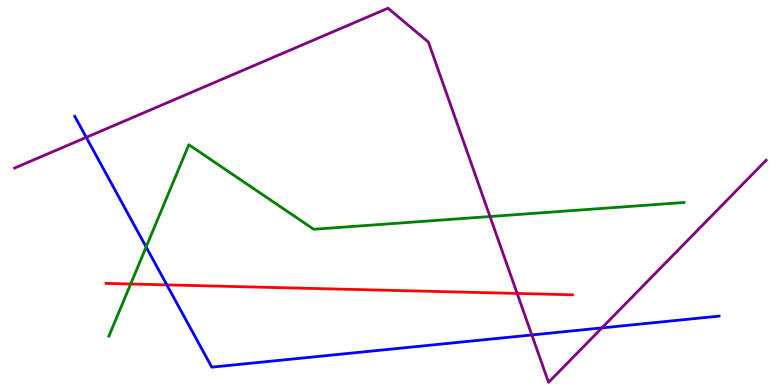[{'lines': ['blue', 'red'], 'intersections': [{'x': 2.15, 'y': 2.6}]}, {'lines': ['green', 'red'], 'intersections': [{'x': 1.69, 'y': 2.62}]}, {'lines': ['purple', 'red'], 'intersections': [{'x': 6.67, 'y': 2.38}]}, {'lines': ['blue', 'green'], 'intersections': [{'x': 1.89, 'y': 3.59}]}, {'lines': ['blue', 'purple'], 'intersections': [{'x': 1.11, 'y': 6.43}, {'x': 6.86, 'y': 1.3}, {'x': 7.77, 'y': 1.48}]}, {'lines': ['green', 'purple'], 'intersections': [{'x': 6.32, 'y': 4.38}]}]